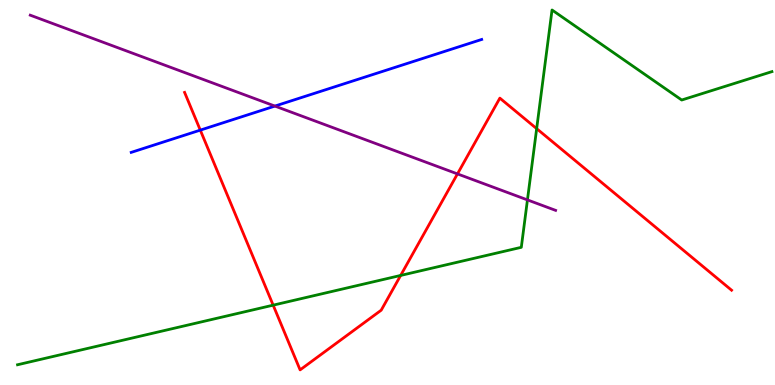[{'lines': ['blue', 'red'], 'intersections': [{'x': 2.58, 'y': 6.62}]}, {'lines': ['green', 'red'], 'intersections': [{'x': 3.52, 'y': 2.07}, {'x': 5.17, 'y': 2.85}, {'x': 6.92, 'y': 6.66}]}, {'lines': ['purple', 'red'], 'intersections': [{'x': 5.9, 'y': 5.48}]}, {'lines': ['blue', 'green'], 'intersections': []}, {'lines': ['blue', 'purple'], 'intersections': [{'x': 3.55, 'y': 7.24}]}, {'lines': ['green', 'purple'], 'intersections': [{'x': 6.81, 'y': 4.81}]}]